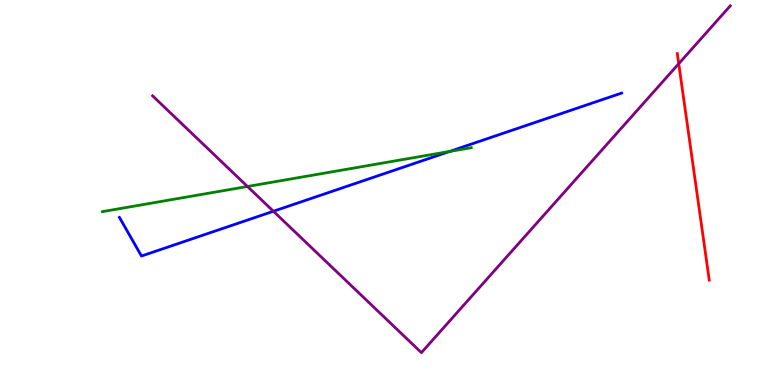[{'lines': ['blue', 'red'], 'intersections': []}, {'lines': ['green', 'red'], 'intersections': []}, {'lines': ['purple', 'red'], 'intersections': [{'x': 8.76, 'y': 8.35}]}, {'lines': ['blue', 'green'], 'intersections': [{'x': 5.8, 'y': 6.07}]}, {'lines': ['blue', 'purple'], 'intersections': [{'x': 3.53, 'y': 4.51}]}, {'lines': ['green', 'purple'], 'intersections': [{'x': 3.19, 'y': 5.16}]}]